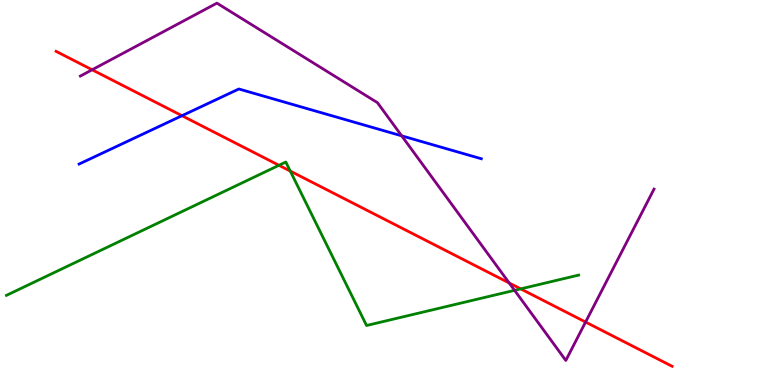[{'lines': ['blue', 'red'], 'intersections': [{'x': 2.35, 'y': 6.99}]}, {'lines': ['green', 'red'], 'intersections': [{'x': 3.6, 'y': 5.71}, {'x': 3.75, 'y': 5.56}, {'x': 6.72, 'y': 2.5}]}, {'lines': ['purple', 'red'], 'intersections': [{'x': 1.19, 'y': 8.19}, {'x': 6.57, 'y': 2.65}, {'x': 7.56, 'y': 1.64}]}, {'lines': ['blue', 'green'], 'intersections': []}, {'lines': ['blue', 'purple'], 'intersections': [{'x': 5.18, 'y': 6.47}]}, {'lines': ['green', 'purple'], 'intersections': [{'x': 6.64, 'y': 2.46}]}]